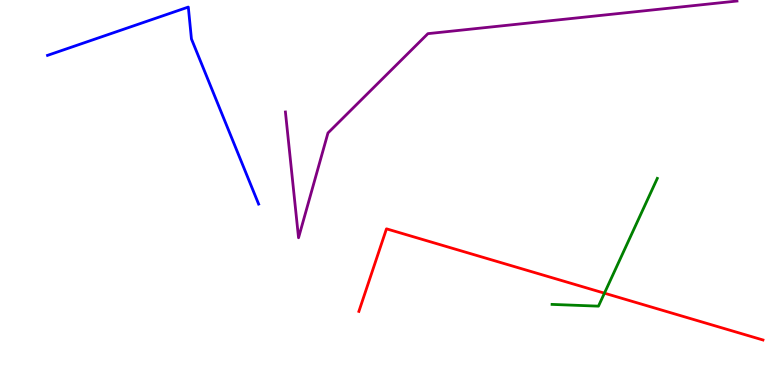[{'lines': ['blue', 'red'], 'intersections': []}, {'lines': ['green', 'red'], 'intersections': [{'x': 7.8, 'y': 2.39}]}, {'lines': ['purple', 'red'], 'intersections': []}, {'lines': ['blue', 'green'], 'intersections': []}, {'lines': ['blue', 'purple'], 'intersections': []}, {'lines': ['green', 'purple'], 'intersections': []}]